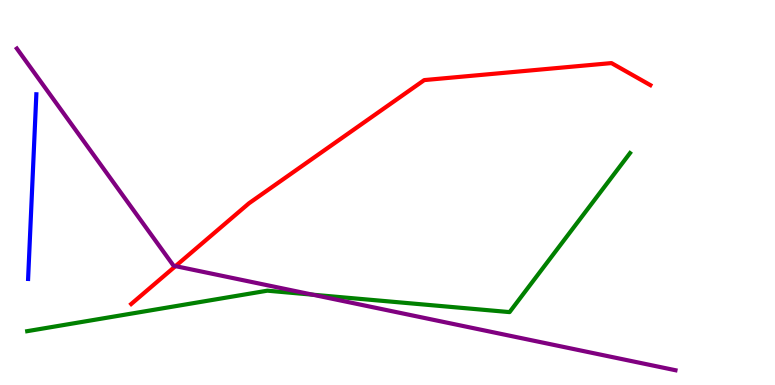[{'lines': ['blue', 'red'], 'intersections': []}, {'lines': ['green', 'red'], 'intersections': []}, {'lines': ['purple', 'red'], 'intersections': [{'x': 2.26, 'y': 3.09}]}, {'lines': ['blue', 'green'], 'intersections': []}, {'lines': ['blue', 'purple'], 'intersections': []}, {'lines': ['green', 'purple'], 'intersections': [{'x': 4.03, 'y': 2.35}]}]